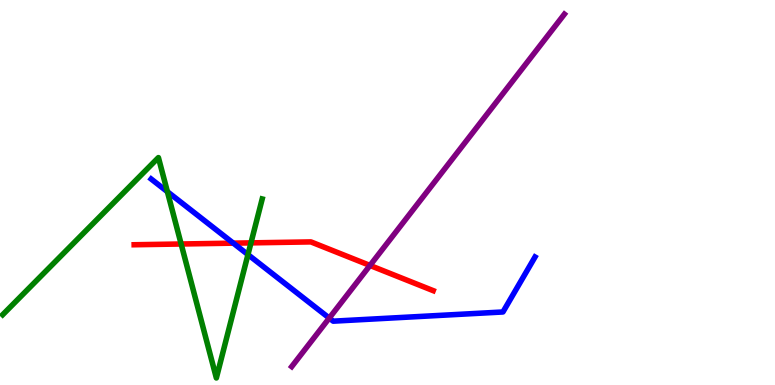[{'lines': ['blue', 'red'], 'intersections': [{'x': 3.01, 'y': 3.68}]}, {'lines': ['green', 'red'], 'intersections': [{'x': 2.34, 'y': 3.66}, {'x': 3.24, 'y': 3.69}]}, {'lines': ['purple', 'red'], 'intersections': [{'x': 4.77, 'y': 3.11}]}, {'lines': ['blue', 'green'], 'intersections': [{'x': 2.16, 'y': 5.02}, {'x': 3.2, 'y': 3.39}]}, {'lines': ['blue', 'purple'], 'intersections': [{'x': 4.25, 'y': 1.74}]}, {'lines': ['green', 'purple'], 'intersections': []}]